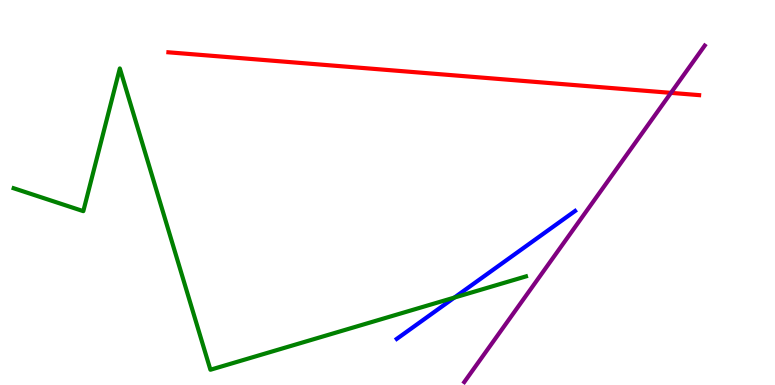[{'lines': ['blue', 'red'], 'intersections': []}, {'lines': ['green', 'red'], 'intersections': []}, {'lines': ['purple', 'red'], 'intersections': [{'x': 8.66, 'y': 7.59}]}, {'lines': ['blue', 'green'], 'intersections': [{'x': 5.86, 'y': 2.27}]}, {'lines': ['blue', 'purple'], 'intersections': []}, {'lines': ['green', 'purple'], 'intersections': []}]